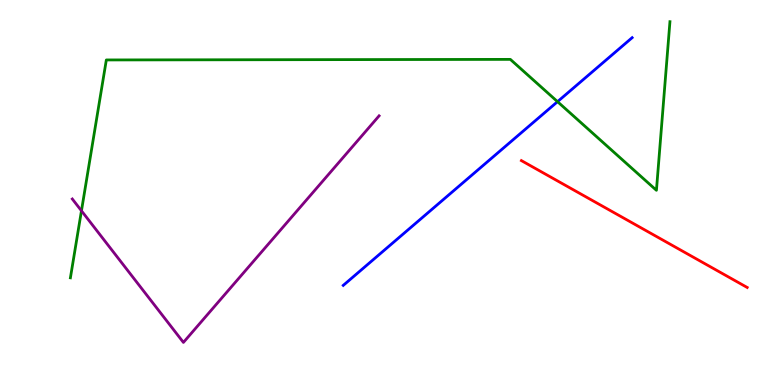[{'lines': ['blue', 'red'], 'intersections': []}, {'lines': ['green', 'red'], 'intersections': []}, {'lines': ['purple', 'red'], 'intersections': []}, {'lines': ['blue', 'green'], 'intersections': [{'x': 7.19, 'y': 7.36}]}, {'lines': ['blue', 'purple'], 'intersections': []}, {'lines': ['green', 'purple'], 'intersections': [{'x': 1.05, 'y': 4.52}]}]